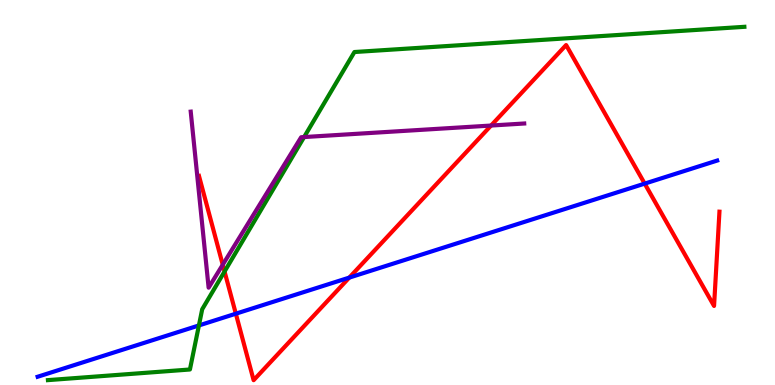[{'lines': ['blue', 'red'], 'intersections': [{'x': 3.04, 'y': 1.85}, {'x': 4.51, 'y': 2.79}, {'x': 8.32, 'y': 5.23}]}, {'lines': ['green', 'red'], 'intersections': [{'x': 2.9, 'y': 2.95}]}, {'lines': ['purple', 'red'], 'intersections': [{'x': 2.87, 'y': 3.12}, {'x': 6.34, 'y': 6.74}]}, {'lines': ['blue', 'green'], 'intersections': [{'x': 2.57, 'y': 1.55}]}, {'lines': ['blue', 'purple'], 'intersections': []}, {'lines': ['green', 'purple'], 'intersections': [{'x': 3.92, 'y': 6.44}]}]